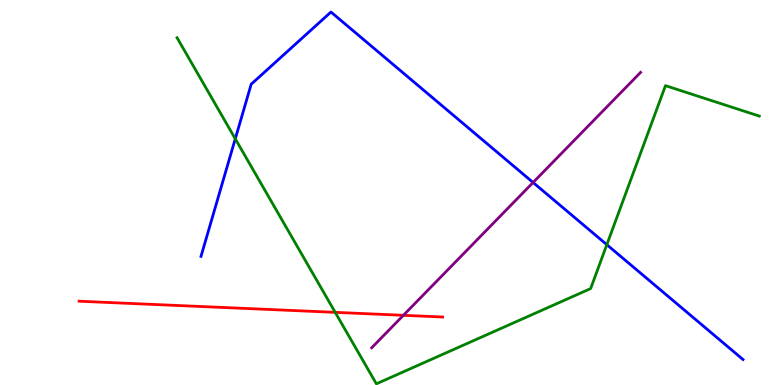[{'lines': ['blue', 'red'], 'intersections': []}, {'lines': ['green', 'red'], 'intersections': [{'x': 4.33, 'y': 1.89}]}, {'lines': ['purple', 'red'], 'intersections': [{'x': 5.21, 'y': 1.81}]}, {'lines': ['blue', 'green'], 'intersections': [{'x': 3.04, 'y': 6.39}, {'x': 7.83, 'y': 3.64}]}, {'lines': ['blue', 'purple'], 'intersections': [{'x': 6.88, 'y': 5.26}]}, {'lines': ['green', 'purple'], 'intersections': []}]